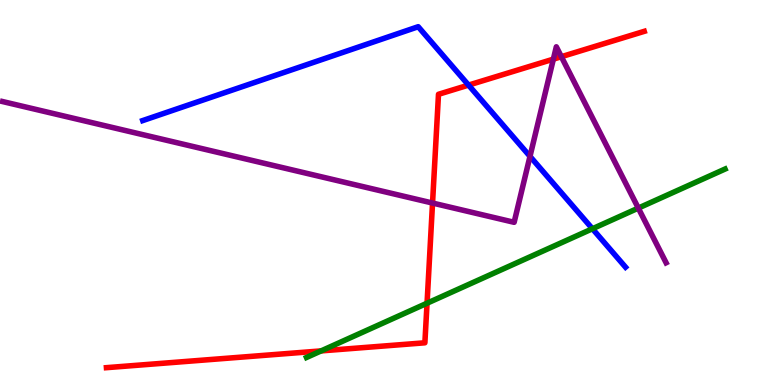[{'lines': ['blue', 'red'], 'intersections': [{'x': 6.05, 'y': 7.79}]}, {'lines': ['green', 'red'], 'intersections': [{'x': 4.14, 'y': 0.886}, {'x': 5.51, 'y': 2.12}]}, {'lines': ['purple', 'red'], 'intersections': [{'x': 5.58, 'y': 4.73}, {'x': 7.14, 'y': 8.46}, {'x': 7.24, 'y': 8.53}]}, {'lines': ['blue', 'green'], 'intersections': [{'x': 7.64, 'y': 4.06}]}, {'lines': ['blue', 'purple'], 'intersections': [{'x': 6.84, 'y': 5.94}]}, {'lines': ['green', 'purple'], 'intersections': [{'x': 8.24, 'y': 4.59}]}]